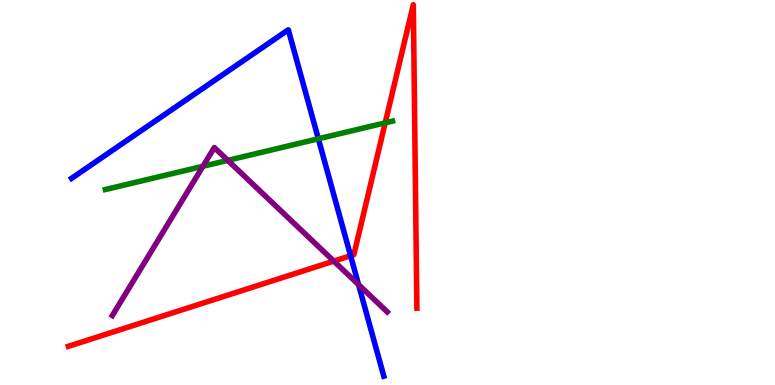[{'lines': ['blue', 'red'], 'intersections': [{'x': 4.52, 'y': 3.36}]}, {'lines': ['green', 'red'], 'intersections': [{'x': 4.97, 'y': 6.81}]}, {'lines': ['purple', 'red'], 'intersections': [{'x': 4.31, 'y': 3.22}]}, {'lines': ['blue', 'green'], 'intersections': [{'x': 4.11, 'y': 6.4}]}, {'lines': ['blue', 'purple'], 'intersections': [{'x': 4.63, 'y': 2.61}]}, {'lines': ['green', 'purple'], 'intersections': [{'x': 2.62, 'y': 5.68}, {'x': 2.94, 'y': 5.83}]}]